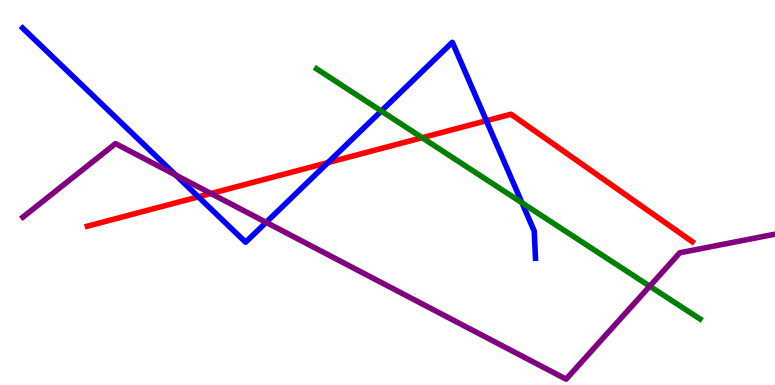[{'lines': ['blue', 'red'], 'intersections': [{'x': 2.56, 'y': 4.89}, {'x': 4.23, 'y': 5.78}, {'x': 6.28, 'y': 6.86}]}, {'lines': ['green', 'red'], 'intersections': [{'x': 5.45, 'y': 6.42}]}, {'lines': ['purple', 'red'], 'intersections': [{'x': 2.72, 'y': 4.97}]}, {'lines': ['blue', 'green'], 'intersections': [{'x': 4.92, 'y': 7.12}, {'x': 6.74, 'y': 4.73}]}, {'lines': ['blue', 'purple'], 'intersections': [{'x': 2.27, 'y': 5.45}, {'x': 3.43, 'y': 4.22}]}, {'lines': ['green', 'purple'], 'intersections': [{'x': 8.38, 'y': 2.57}]}]